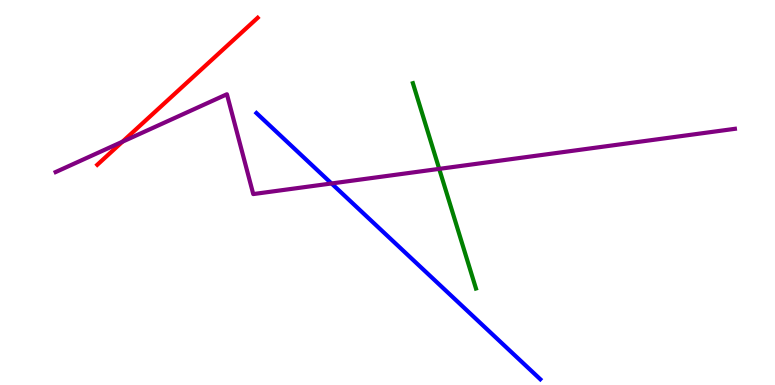[{'lines': ['blue', 'red'], 'intersections': []}, {'lines': ['green', 'red'], 'intersections': []}, {'lines': ['purple', 'red'], 'intersections': [{'x': 1.58, 'y': 6.32}]}, {'lines': ['blue', 'green'], 'intersections': []}, {'lines': ['blue', 'purple'], 'intersections': [{'x': 4.28, 'y': 5.23}]}, {'lines': ['green', 'purple'], 'intersections': [{'x': 5.67, 'y': 5.61}]}]